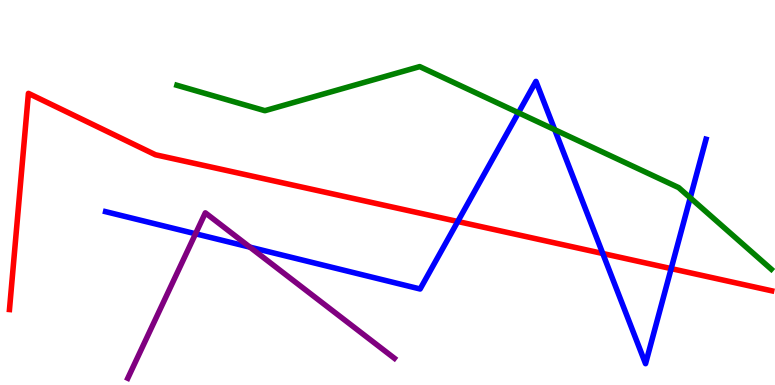[{'lines': ['blue', 'red'], 'intersections': [{'x': 5.91, 'y': 4.25}, {'x': 7.78, 'y': 3.42}, {'x': 8.66, 'y': 3.02}]}, {'lines': ['green', 'red'], 'intersections': []}, {'lines': ['purple', 'red'], 'intersections': []}, {'lines': ['blue', 'green'], 'intersections': [{'x': 6.69, 'y': 7.07}, {'x': 7.16, 'y': 6.63}, {'x': 8.91, 'y': 4.86}]}, {'lines': ['blue', 'purple'], 'intersections': [{'x': 2.52, 'y': 3.93}, {'x': 3.22, 'y': 3.58}]}, {'lines': ['green', 'purple'], 'intersections': []}]